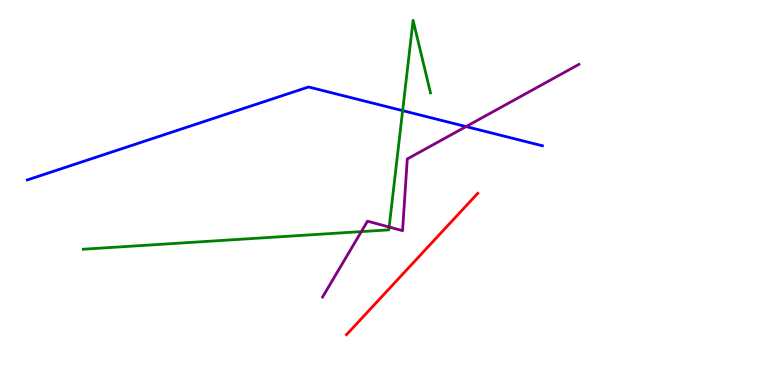[{'lines': ['blue', 'red'], 'intersections': []}, {'lines': ['green', 'red'], 'intersections': []}, {'lines': ['purple', 'red'], 'intersections': []}, {'lines': ['blue', 'green'], 'intersections': [{'x': 5.2, 'y': 7.13}]}, {'lines': ['blue', 'purple'], 'intersections': [{'x': 6.01, 'y': 6.71}]}, {'lines': ['green', 'purple'], 'intersections': [{'x': 4.66, 'y': 3.98}, {'x': 5.02, 'y': 4.1}]}]